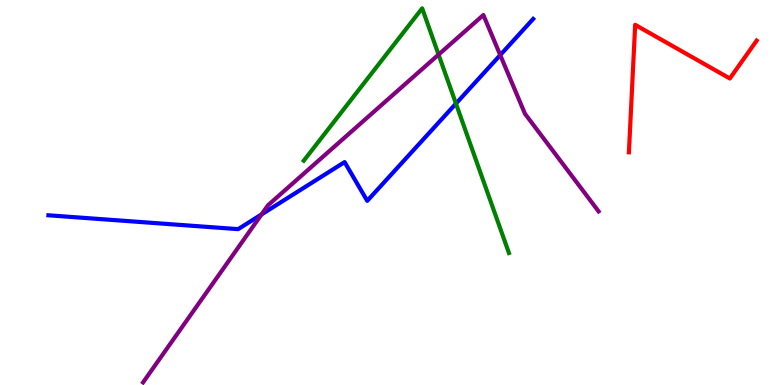[{'lines': ['blue', 'red'], 'intersections': []}, {'lines': ['green', 'red'], 'intersections': []}, {'lines': ['purple', 'red'], 'intersections': []}, {'lines': ['blue', 'green'], 'intersections': [{'x': 5.88, 'y': 7.31}]}, {'lines': ['blue', 'purple'], 'intersections': [{'x': 3.37, 'y': 4.43}, {'x': 6.45, 'y': 8.57}]}, {'lines': ['green', 'purple'], 'intersections': [{'x': 5.66, 'y': 8.58}]}]